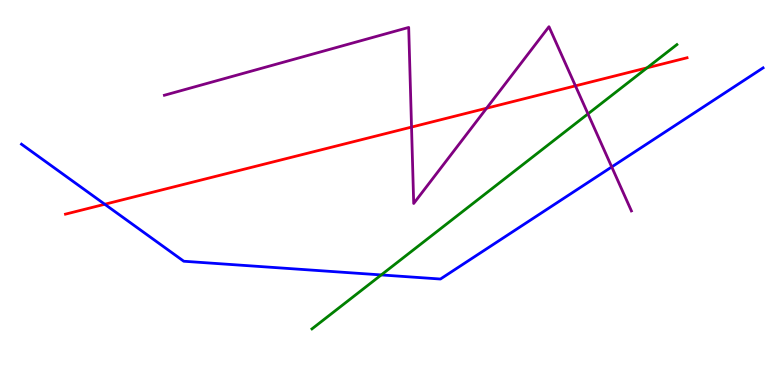[{'lines': ['blue', 'red'], 'intersections': [{'x': 1.35, 'y': 4.69}]}, {'lines': ['green', 'red'], 'intersections': [{'x': 8.35, 'y': 8.24}]}, {'lines': ['purple', 'red'], 'intersections': [{'x': 5.31, 'y': 6.7}, {'x': 6.28, 'y': 7.19}, {'x': 7.43, 'y': 7.77}]}, {'lines': ['blue', 'green'], 'intersections': [{'x': 4.92, 'y': 2.86}]}, {'lines': ['blue', 'purple'], 'intersections': [{'x': 7.89, 'y': 5.66}]}, {'lines': ['green', 'purple'], 'intersections': [{'x': 7.59, 'y': 7.04}]}]